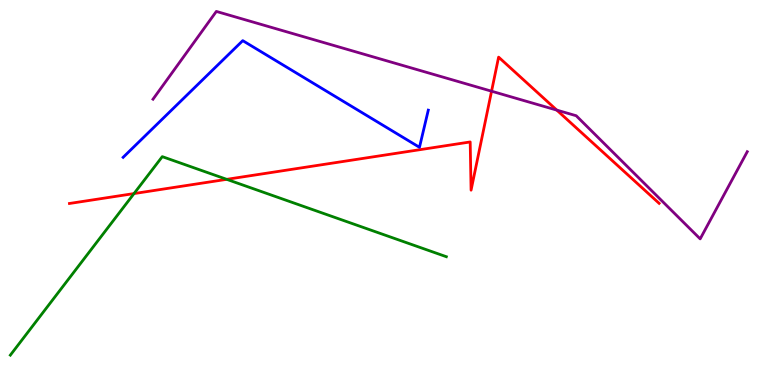[{'lines': ['blue', 'red'], 'intersections': []}, {'lines': ['green', 'red'], 'intersections': [{'x': 1.73, 'y': 4.97}, {'x': 2.93, 'y': 5.34}]}, {'lines': ['purple', 'red'], 'intersections': [{'x': 6.34, 'y': 7.63}, {'x': 7.18, 'y': 7.14}]}, {'lines': ['blue', 'green'], 'intersections': []}, {'lines': ['blue', 'purple'], 'intersections': []}, {'lines': ['green', 'purple'], 'intersections': []}]